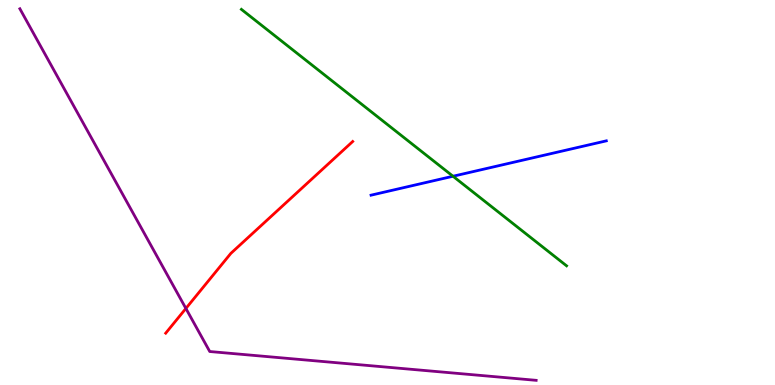[{'lines': ['blue', 'red'], 'intersections': []}, {'lines': ['green', 'red'], 'intersections': []}, {'lines': ['purple', 'red'], 'intersections': [{'x': 2.4, 'y': 1.99}]}, {'lines': ['blue', 'green'], 'intersections': [{'x': 5.85, 'y': 5.42}]}, {'lines': ['blue', 'purple'], 'intersections': []}, {'lines': ['green', 'purple'], 'intersections': []}]